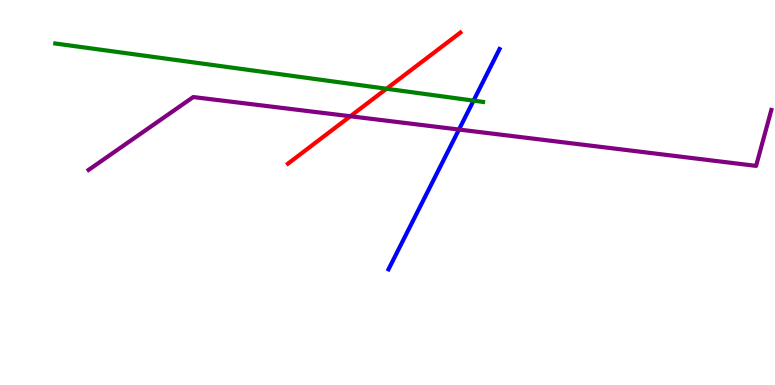[{'lines': ['blue', 'red'], 'intersections': []}, {'lines': ['green', 'red'], 'intersections': [{'x': 4.99, 'y': 7.69}]}, {'lines': ['purple', 'red'], 'intersections': [{'x': 4.52, 'y': 6.98}]}, {'lines': ['blue', 'green'], 'intersections': [{'x': 6.11, 'y': 7.39}]}, {'lines': ['blue', 'purple'], 'intersections': [{'x': 5.92, 'y': 6.64}]}, {'lines': ['green', 'purple'], 'intersections': []}]